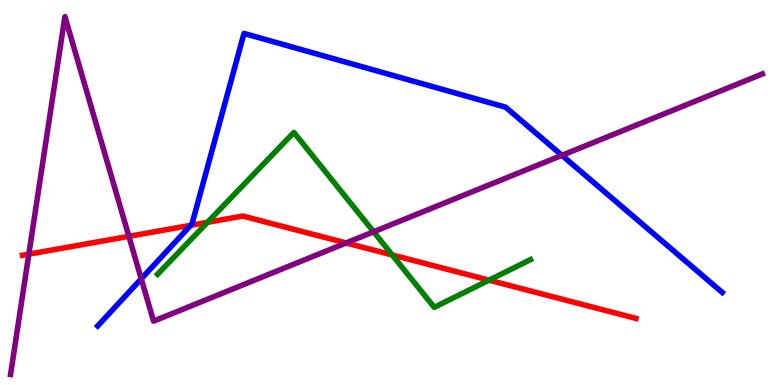[{'lines': ['blue', 'red'], 'intersections': [{'x': 2.46, 'y': 4.15}]}, {'lines': ['green', 'red'], 'intersections': [{'x': 2.68, 'y': 4.23}, {'x': 5.06, 'y': 3.38}, {'x': 6.31, 'y': 2.72}]}, {'lines': ['purple', 'red'], 'intersections': [{'x': 0.372, 'y': 3.4}, {'x': 1.66, 'y': 3.86}, {'x': 4.47, 'y': 3.69}]}, {'lines': ['blue', 'green'], 'intersections': []}, {'lines': ['blue', 'purple'], 'intersections': [{'x': 1.82, 'y': 2.76}, {'x': 7.25, 'y': 5.97}]}, {'lines': ['green', 'purple'], 'intersections': [{'x': 4.82, 'y': 3.98}]}]